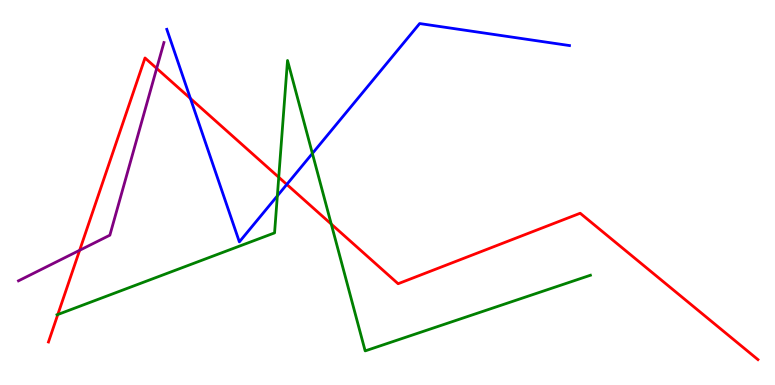[{'lines': ['blue', 'red'], 'intersections': [{'x': 2.46, 'y': 7.44}, {'x': 3.7, 'y': 5.21}]}, {'lines': ['green', 'red'], 'intersections': [{'x': 0.746, 'y': 1.83}, {'x': 3.6, 'y': 5.4}, {'x': 4.27, 'y': 4.18}]}, {'lines': ['purple', 'red'], 'intersections': [{'x': 1.03, 'y': 3.5}, {'x': 2.02, 'y': 8.22}]}, {'lines': ['blue', 'green'], 'intersections': [{'x': 3.58, 'y': 4.91}, {'x': 4.03, 'y': 6.01}]}, {'lines': ['blue', 'purple'], 'intersections': []}, {'lines': ['green', 'purple'], 'intersections': []}]